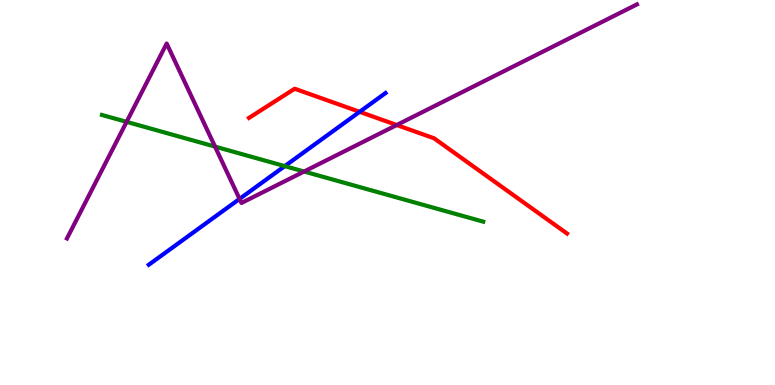[{'lines': ['blue', 'red'], 'intersections': [{'x': 4.64, 'y': 7.1}]}, {'lines': ['green', 'red'], 'intersections': []}, {'lines': ['purple', 'red'], 'intersections': [{'x': 5.12, 'y': 6.75}]}, {'lines': ['blue', 'green'], 'intersections': [{'x': 3.67, 'y': 5.69}]}, {'lines': ['blue', 'purple'], 'intersections': [{'x': 3.09, 'y': 4.83}]}, {'lines': ['green', 'purple'], 'intersections': [{'x': 1.63, 'y': 6.83}, {'x': 2.77, 'y': 6.19}, {'x': 3.92, 'y': 5.54}]}]